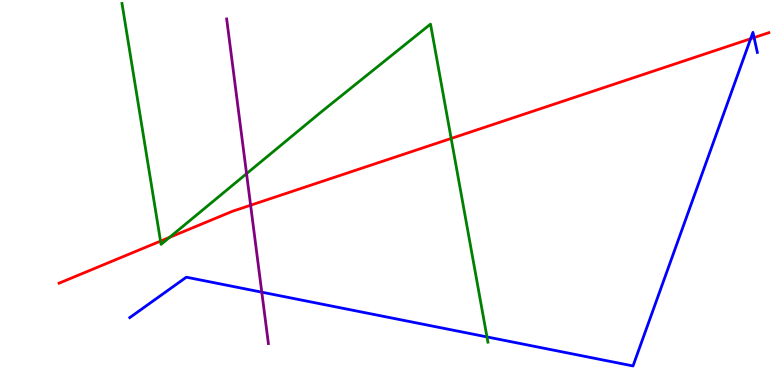[{'lines': ['blue', 'red'], 'intersections': [{'x': 9.69, 'y': 8.99}, {'x': 9.73, 'y': 9.02}]}, {'lines': ['green', 'red'], 'intersections': [{'x': 2.07, 'y': 3.74}, {'x': 2.19, 'y': 3.83}, {'x': 5.82, 'y': 6.4}]}, {'lines': ['purple', 'red'], 'intersections': [{'x': 3.23, 'y': 4.67}]}, {'lines': ['blue', 'green'], 'intersections': [{'x': 6.28, 'y': 1.25}]}, {'lines': ['blue', 'purple'], 'intersections': [{'x': 3.38, 'y': 2.41}]}, {'lines': ['green', 'purple'], 'intersections': [{'x': 3.18, 'y': 5.49}]}]